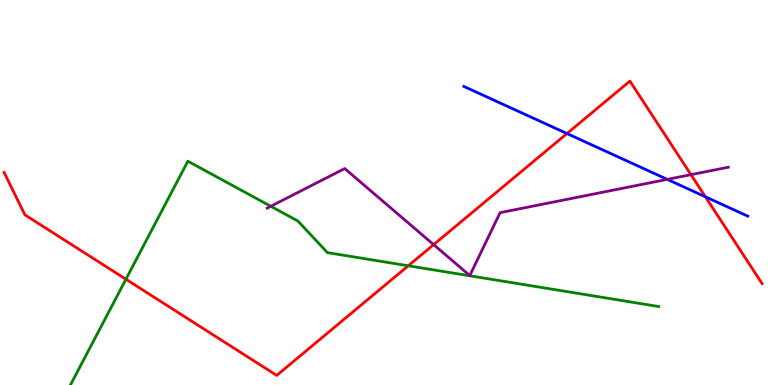[{'lines': ['blue', 'red'], 'intersections': [{'x': 7.32, 'y': 6.53}, {'x': 9.1, 'y': 4.89}]}, {'lines': ['green', 'red'], 'intersections': [{'x': 1.62, 'y': 2.75}, {'x': 5.27, 'y': 3.1}]}, {'lines': ['purple', 'red'], 'intersections': [{'x': 5.6, 'y': 3.65}, {'x': 8.92, 'y': 5.46}]}, {'lines': ['blue', 'green'], 'intersections': []}, {'lines': ['blue', 'purple'], 'intersections': [{'x': 8.61, 'y': 5.34}]}, {'lines': ['green', 'purple'], 'intersections': [{'x': 3.49, 'y': 4.64}]}]